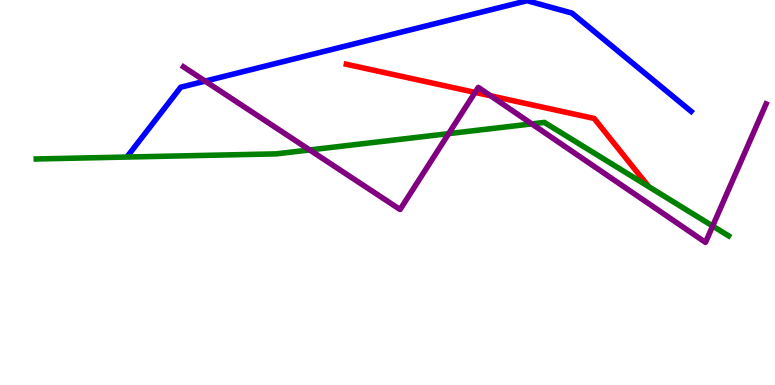[{'lines': ['blue', 'red'], 'intersections': []}, {'lines': ['green', 'red'], 'intersections': []}, {'lines': ['purple', 'red'], 'intersections': [{'x': 6.13, 'y': 7.6}, {'x': 6.33, 'y': 7.51}]}, {'lines': ['blue', 'green'], 'intersections': []}, {'lines': ['blue', 'purple'], 'intersections': [{'x': 2.65, 'y': 7.89}]}, {'lines': ['green', 'purple'], 'intersections': [{'x': 4.0, 'y': 6.11}, {'x': 5.79, 'y': 6.53}, {'x': 6.86, 'y': 6.78}, {'x': 9.2, 'y': 4.13}]}]